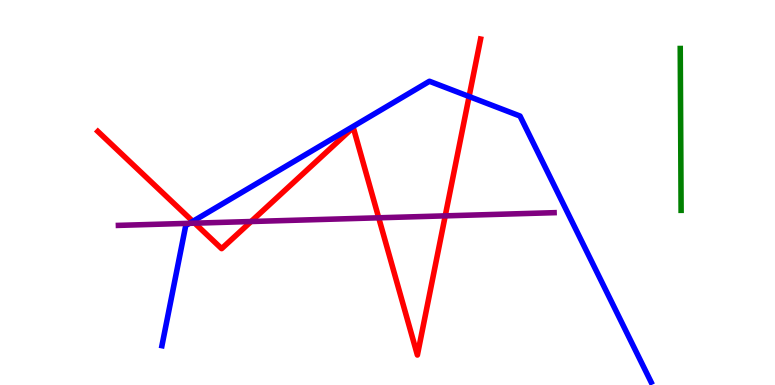[{'lines': ['blue', 'red'], 'intersections': [{'x': 2.49, 'y': 4.25}, {'x': 6.05, 'y': 7.49}]}, {'lines': ['green', 'red'], 'intersections': []}, {'lines': ['purple', 'red'], 'intersections': [{'x': 2.51, 'y': 4.2}, {'x': 3.24, 'y': 4.25}, {'x': 4.89, 'y': 4.34}, {'x': 5.74, 'y': 4.39}]}, {'lines': ['blue', 'green'], 'intersections': []}, {'lines': ['blue', 'purple'], 'intersections': [{'x': 2.45, 'y': 4.2}]}, {'lines': ['green', 'purple'], 'intersections': []}]